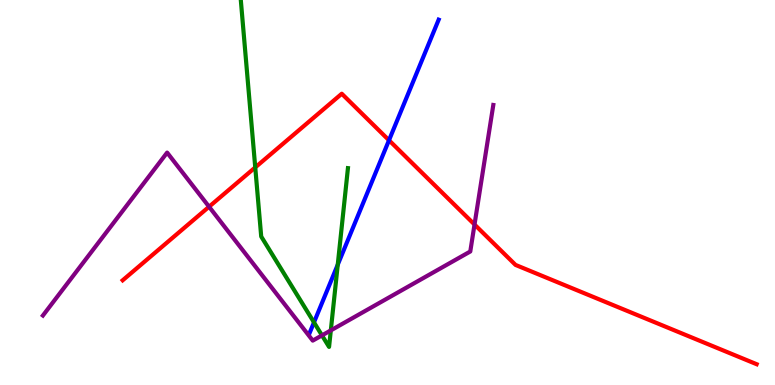[{'lines': ['blue', 'red'], 'intersections': [{'x': 5.02, 'y': 6.36}]}, {'lines': ['green', 'red'], 'intersections': [{'x': 3.29, 'y': 5.65}]}, {'lines': ['purple', 'red'], 'intersections': [{'x': 2.7, 'y': 4.63}, {'x': 6.12, 'y': 4.17}]}, {'lines': ['blue', 'green'], 'intersections': [{'x': 4.05, 'y': 1.63}, {'x': 4.36, 'y': 3.12}]}, {'lines': ['blue', 'purple'], 'intersections': []}, {'lines': ['green', 'purple'], 'intersections': [{'x': 4.15, 'y': 1.29}, {'x': 4.27, 'y': 1.42}]}]